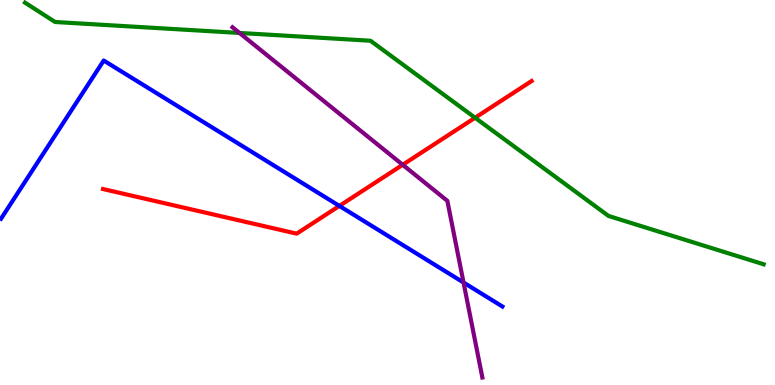[{'lines': ['blue', 'red'], 'intersections': [{'x': 4.38, 'y': 4.65}]}, {'lines': ['green', 'red'], 'intersections': [{'x': 6.13, 'y': 6.94}]}, {'lines': ['purple', 'red'], 'intersections': [{'x': 5.2, 'y': 5.72}]}, {'lines': ['blue', 'green'], 'intersections': []}, {'lines': ['blue', 'purple'], 'intersections': [{'x': 5.98, 'y': 2.66}]}, {'lines': ['green', 'purple'], 'intersections': [{'x': 3.09, 'y': 9.14}]}]